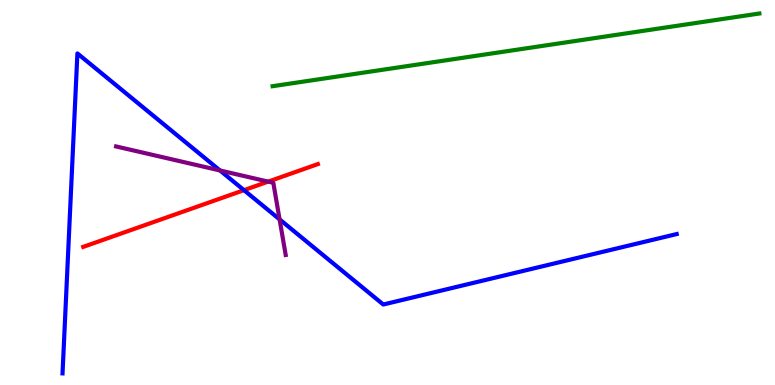[{'lines': ['blue', 'red'], 'intersections': [{'x': 3.15, 'y': 5.06}]}, {'lines': ['green', 'red'], 'intersections': []}, {'lines': ['purple', 'red'], 'intersections': [{'x': 3.46, 'y': 5.28}]}, {'lines': ['blue', 'green'], 'intersections': []}, {'lines': ['blue', 'purple'], 'intersections': [{'x': 2.84, 'y': 5.57}, {'x': 3.61, 'y': 4.3}]}, {'lines': ['green', 'purple'], 'intersections': []}]